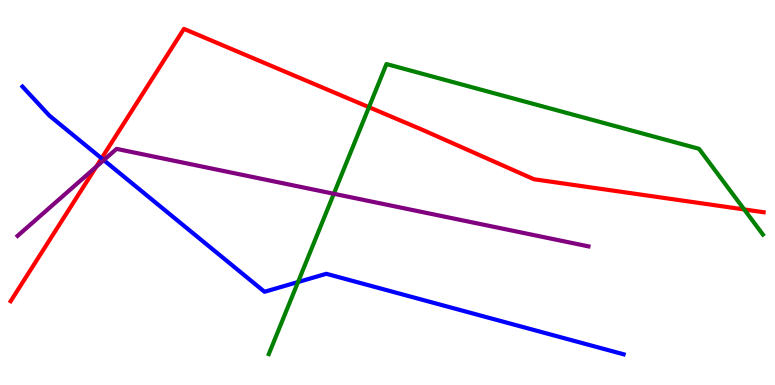[{'lines': ['blue', 'red'], 'intersections': [{'x': 1.31, 'y': 5.89}]}, {'lines': ['green', 'red'], 'intersections': [{'x': 4.76, 'y': 7.22}, {'x': 9.6, 'y': 4.56}]}, {'lines': ['purple', 'red'], 'intersections': [{'x': 1.24, 'y': 5.67}]}, {'lines': ['blue', 'green'], 'intersections': [{'x': 3.85, 'y': 2.67}]}, {'lines': ['blue', 'purple'], 'intersections': [{'x': 1.34, 'y': 5.84}]}, {'lines': ['green', 'purple'], 'intersections': [{'x': 4.31, 'y': 4.97}]}]